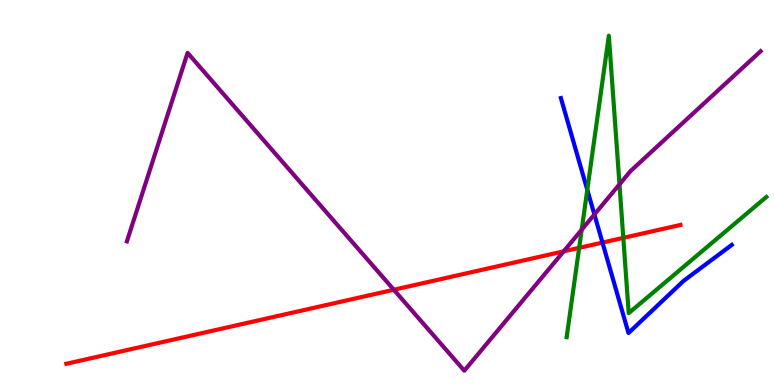[{'lines': ['blue', 'red'], 'intersections': [{'x': 7.77, 'y': 3.7}]}, {'lines': ['green', 'red'], 'intersections': [{'x': 7.47, 'y': 3.56}, {'x': 8.04, 'y': 3.82}]}, {'lines': ['purple', 'red'], 'intersections': [{'x': 5.08, 'y': 2.47}, {'x': 7.27, 'y': 3.47}]}, {'lines': ['blue', 'green'], 'intersections': [{'x': 7.58, 'y': 5.07}]}, {'lines': ['blue', 'purple'], 'intersections': [{'x': 7.67, 'y': 4.43}]}, {'lines': ['green', 'purple'], 'intersections': [{'x': 7.51, 'y': 4.03}, {'x': 7.99, 'y': 5.21}]}]